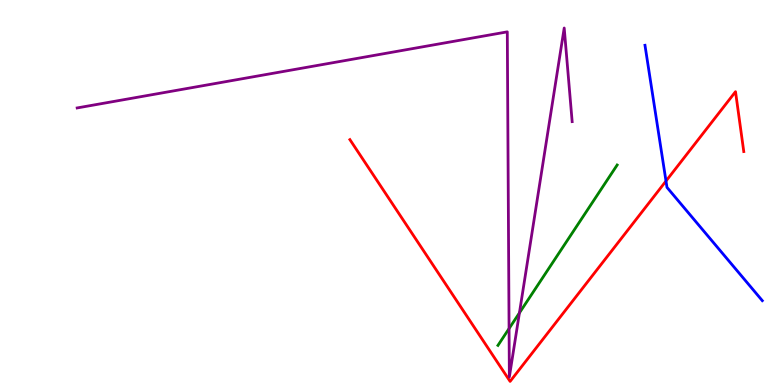[{'lines': ['blue', 'red'], 'intersections': [{'x': 8.59, 'y': 5.3}]}, {'lines': ['green', 'red'], 'intersections': []}, {'lines': ['purple', 'red'], 'intersections': []}, {'lines': ['blue', 'green'], 'intersections': []}, {'lines': ['blue', 'purple'], 'intersections': []}, {'lines': ['green', 'purple'], 'intersections': [{'x': 6.57, 'y': 1.47}, {'x': 6.7, 'y': 1.87}]}]